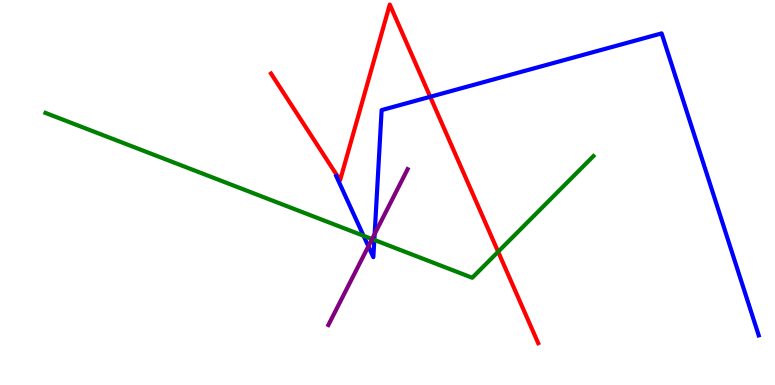[{'lines': ['blue', 'red'], 'intersections': [{'x': 5.55, 'y': 7.49}]}, {'lines': ['green', 'red'], 'intersections': [{'x': 6.43, 'y': 3.46}]}, {'lines': ['purple', 'red'], 'intersections': []}, {'lines': ['blue', 'green'], 'intersections': [{'x': 4.69, 'y': 3.88}, {'x': 4.83, 'y': 3.77}]}, {'lines': ['blue', 'purple'], 'intersections': [{'x': 4.75, 'y': 3.6}, {'x': 4.83, 'y': 3.92}]}, {'lines': ['green', 'purple'], 'intersections': [{'x': 4.8, 'y': 3.79}]}]